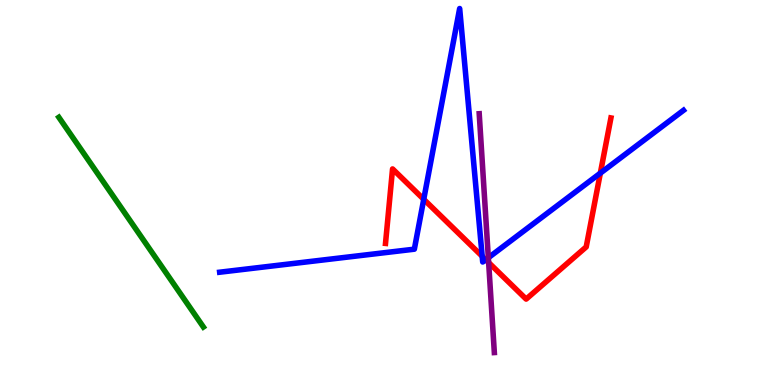[{'lines': ['blue', 'red'], 'intersections': [{'x': 5.47, 'y': 4.82}, {'x': 6.22, 'y': 3.34}, {'x': 6.27, 'y': 3.25}, {'x': 7.75, 'y': 5.5}]}, {'lines': ['green', 'red'], 'intersections': []}, {'lines': ['purple', 'red'], 'intersections': [{'x': 6.31, 'y': 3.18}]}, {'lines': ['blue', 'green'], 'intersections': []}, {'lines': ['blue', 'purple'], 'intersections': [{'x': 6.3, 'y': 3.31}]}, {'lines': ['green', 'purple'], 'intersections': []}]